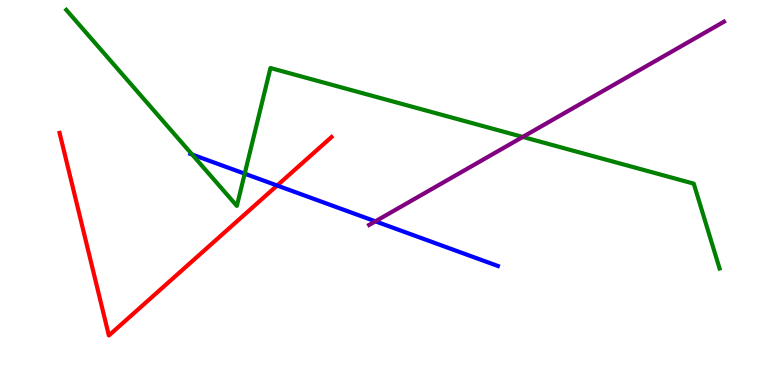[{'lines': ['blue', 'red'], 'intersections': [{'x': 3.58, 'y': 5.18}]}, {'lines': ['green', 'red'], 'intersections': []}, {'lines': ['purple', 'red'], 'intersections': []}, {'lines': ['blue', 'green'], 'intersections': [{'x': 2.48, 'y': 5.99}, {'x': 3.16, 'y': 5.49}]}, {'lines': ['blue', 'purple'], 'intersections': [{'x': 4.84, 'y': 4.25}]}, {'lines': ['green', 'purple'], 'intersections': [{'x': 6.75, 'y': 6.44}]}]